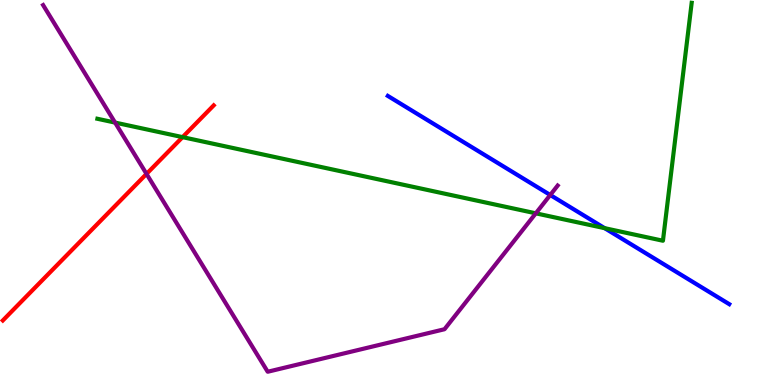[{'lines': ['blue', 'red'], 'intersections': []}, {'lines': ['green', 'red'], 'intersections': [{'x': 2.36, 'y': 6.44}]}, {'lines': ['purple', 'red'], 'intersections': [{'x': 1.89, 'y': 5.48}]}, {'lines': ['blue', 'green'], 'intersections': [{'x': 7.8, 'y': 4.07}]}, {'lines': ['blue', 'purple'], 'intersections': [{'x': 7.1, 'y': 4.94}]}, {'lines': ['green', 'purple'], 'intersections': [{'x': 1.48, 'y': 6.82}, {'x': 6.91, 'y': 4.46}]}]